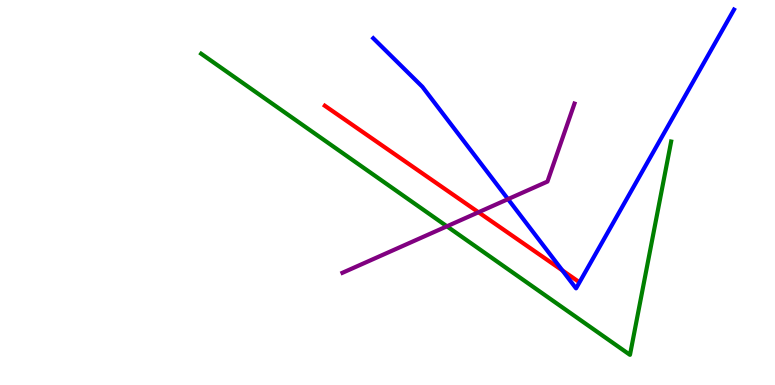[{'lines': ['blue', 'red'], 'intersections': [{'x': 7.26, 'y': 2.98}]}, {'lines': ['green', 'red'], 'intersections': []}, {'lines': ['purple', 'red'], 'intersections': [{'x': 6.17, 'y': 4.49}]}, {'lines': ['blue', 'green'], 'intersections': []}, {'lines': ['blue', 'purple'], 'intersections': [{'x': 6.55, 'y': 4.83}]}, {'lines': ['green', 'purple'], 'intersections': [{'x': 5.77, 'y': 4.12}]}]